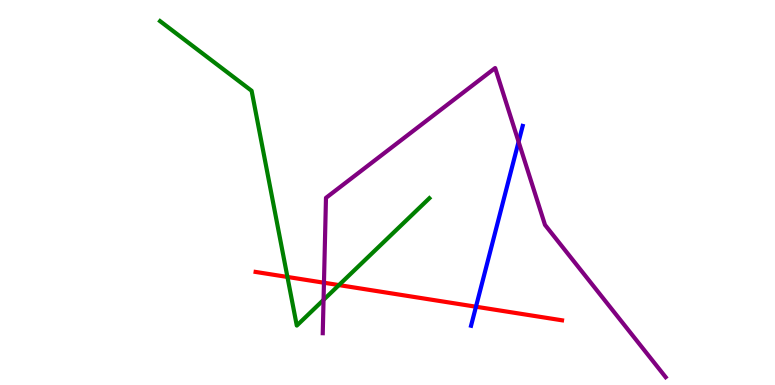[{'lines': ['blue', 'red'], 'intersections': [{'x': 6.14, 'y': 2.03}]}, {'lines': ['green', 'red'], 'intersections': [{'x': 3.71, 'y': 2.81}, {'x': 4.37, 'y': 2.6}]}, {'lines': ['purple', 'red'], 'intersections': [{'x': 4.18, 'y': 2.66}]}, {'lines': ['blue', 'green'], 'intersections': []}, {'lines': ['blue', 'purple'], 'intersections': [{'x': 6.69, 'y': 6.32}]}, {'lines': ['green', 'purple'], 'intersections': [{'x': 4.17, 'y': 2.21}]}]